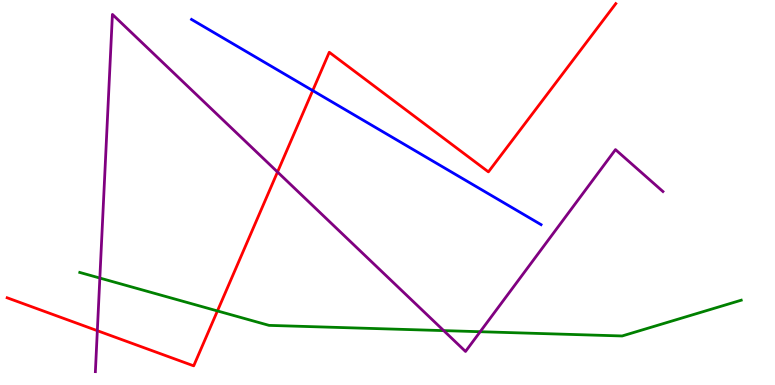[{'lines': ['blue', 'red'], 'intersections': [{'x': 4.04, 'y': 7.65}]}, {'lines': ['green', 'red'], 'intersections': [{'x': 2.81, 'y': 1.92}]}, {'lines': ['purple', 'red'], 'intersections': [{'x': 1.26, 'y': 1.41}, {'x': 3.58, 'y': 5.53}]}, {'lines': ['blue', 'green'], 'intersections': []}, {'lines': ['blue', 'purple'], 'intersections': []}, {'lines': ['green', 'purple'], 'intersections': [{'x': 1.29, 'y': 2.78}, {'x': 5.73, 'y': 1.41}, {'x': 6.2, 'y': 1.38}]}]